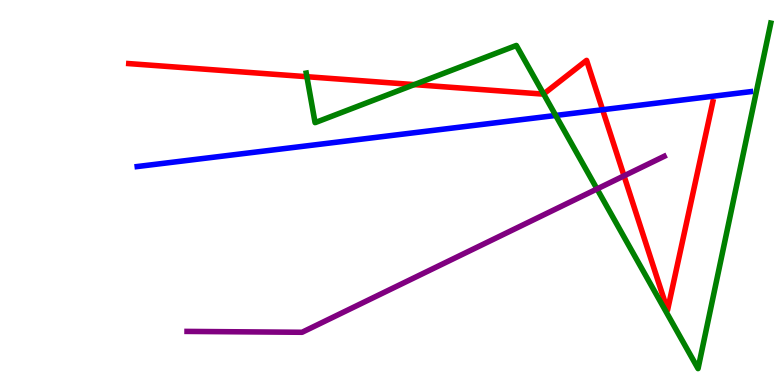[{'lines': ['blue', 'red'], 'intersections': [{'x': 7.78, 'y': 7.15}]}, {'lines': ['green', 'red'], 'intersections': [{'x': 3.96, 'y': 8.01}, {'x': 5.35, 'y': 7.8}, {'x': 7.01, 'y': 7.56}]}, {'lines': ['purple', 'red'], 'intersections': [{'x': 8.05, 'y': 5.43}]}, {'lines': ['blue', 'green'], 'intersections': [{'x': 7.17, 'y': 7.0}]}, {'lines': ['blue', 'purple'], 'intersections': []}, {'lines': ['green', 'purple'], 'intersections': [{'x': 7.7, 'y': 5.09}]}]